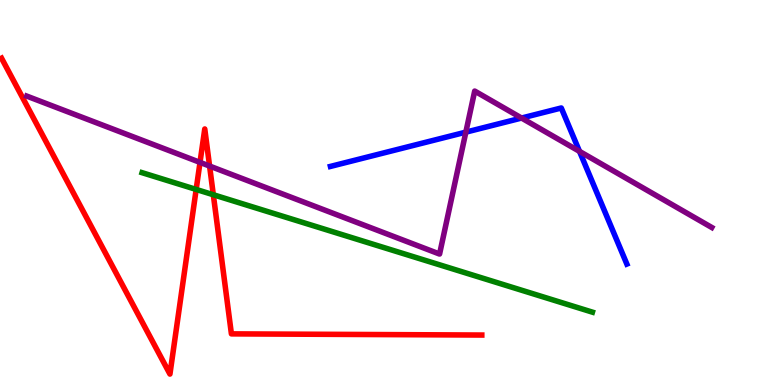[{'lines': ['blue', 'red'], 'intersections': []}, {'lines': ['green', 'red'], 'intersections': [{'x': 2.53, 'y': 5.08}, {'x': 2.75, 'y': 4.94}]}, {'lines': ['purple', 'red'], 'intersections': [{'x': 2.58, 'y': 5.78}, {'x': 2.7, 'y': 5.69}]}, {'lines': ['blue', 'green'], 'intersections': []}, {'lines': ['blue', 'purple'], 'intersections': [{'x': 6.01, 'y': 6.57}, {'x': 6.73, 'y': 6.93}, {'x': 7.48, 'y': 6.07}]}, {'lines': ['green', 'purple'], 'intersections': []}]